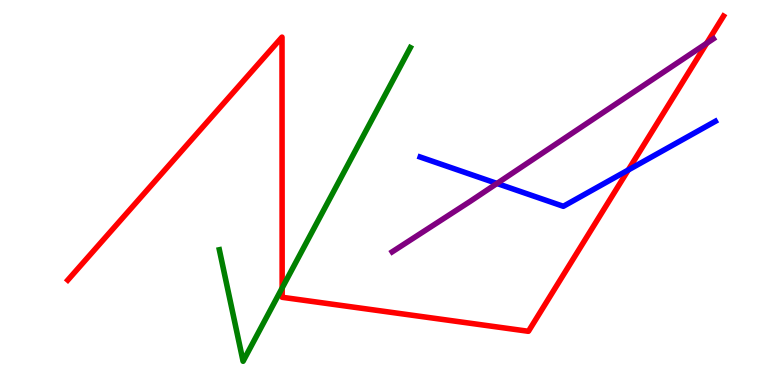[{'lines': ['blue', 'red'], 'intersections': [{'x': 8.11, 'y': 5.58}]}, {'lines': ['green', 'red'], 'intersections': [{'x': 3.64, 'y': 2.52}]}, {'lines': ['purple', 'red'], 'intersections': [{'x': 9.12, 'y': 8.88}]}, {'lines': ['blue', 'green'], 'intersections': []}, {'lines': ['blue', 'purple'], 'intersections': [{'x': 6.41, 'y': 5.23}]}, {'lines': ['green', 'purple'], 'intersections': []}]